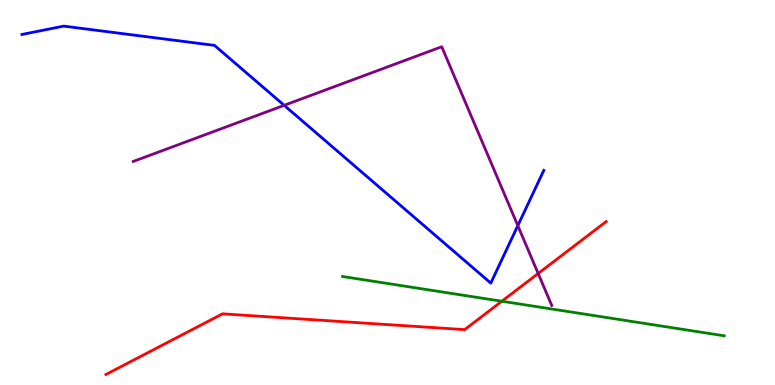[{'lines': ['blue', 'red'], 'intersections': []}, {'lines': ['green', 'red'], 'intersections': [{'x': 6.48, 'y': 2.18}]}, {'lines': ['purple', 'red'], 'intersections': [{'x': 6.94, 'y': 2.9}]}, {'lines': ['blue', 'green'], 'intersections': []}, {'lines': ['blue', 'purple'], 'intersections': [{'x': 3.67, 'y': 7.26}, {'x': 6.68, 'y': 4.14}]}, {'lines': ['green', 'purple'], 'intersections': []}]